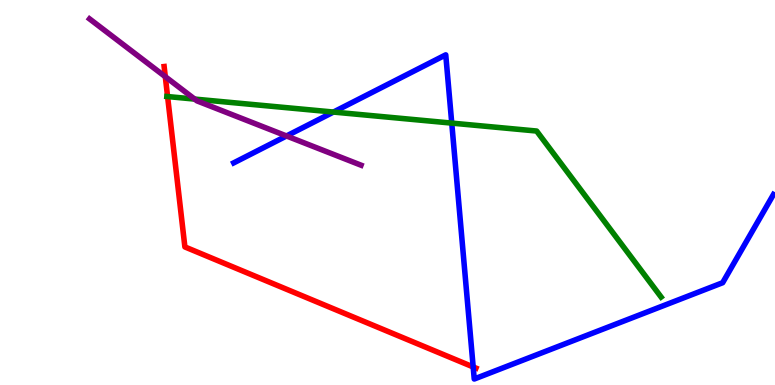[{'lines': ['blue', 'red'], 'intersections': [{'x': 6.11, 'y': 0.469}]}, {'lines': ['green', 'red'], 'intersections': [{'x': 2.16, 'y': 7.49}]}, {'lines': ['purple', 'red'], 'intersections': [{'x': 2.13, 'y': 8.01}]}, {'lines': ['blue', 'green'], 'intersections': [{'x': 4.3, 'y': 7.09}, {'x': 5.83, 'y': 6.8}]}, {'lines': ['blue', 'purple'], 'intersections': [{'x': 3.7, 'y': 6.47}]}, {'lines': ['green', 'purple'], 'intersections': [{'x': 2.51, 'y': 7.43}]}]